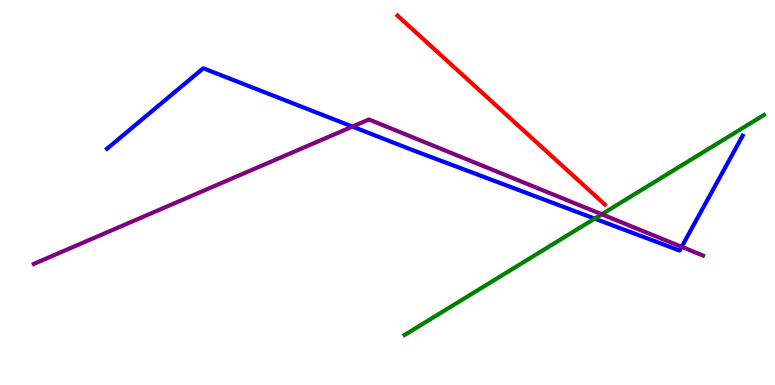[{'lines': ['blue', 'red'], 'intersections': []}, {'lines': ['green', 'red'], 'intersections': []}, {'lines': ['purple', 'red'], 'intersections': []}, {'lines': ['blue', 'green'], 'intersections': [{'x': 7.67, 'y': 4.32}]}, {'lines': ['blue', 'purple'], 'intersections': [{'x': 4.55, 'y': 6.71}, {'x': 8.8, 'y': 3.59}]}, {'lines': ['green', 'purple'], 'intersections': [{'x': 7.76, 'y': 4.43}]}]